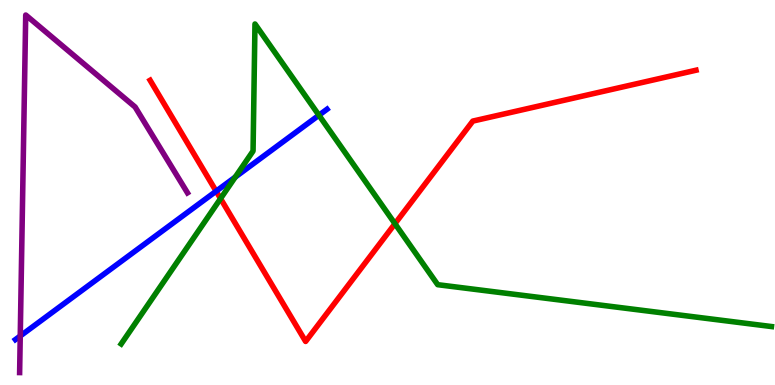[{'lines': ['blue', 'red'], 'intersections': [{'x': 2.79, 'y': 5.03}]}, {'lines': ['green', 'red'], 'intersections': [{'x': 2.85, 'y': 4.84}, {'x': 5.1, 'y': 4.19}]}, {'lines': ['purple', 'red'], 'intersections': []}, {'lines': ['blue', 'green'], 'intersections': [{'x': 3.04, 'y': 5.4}, {'x': 4.12, 'y': 7.01}]}, {'lines': ['blue', 'purple'], 'intersections': [{'x': 0.261, 'y': 1.27}]}, {'lines': ['green', 'purple'], 'intersections': []}]